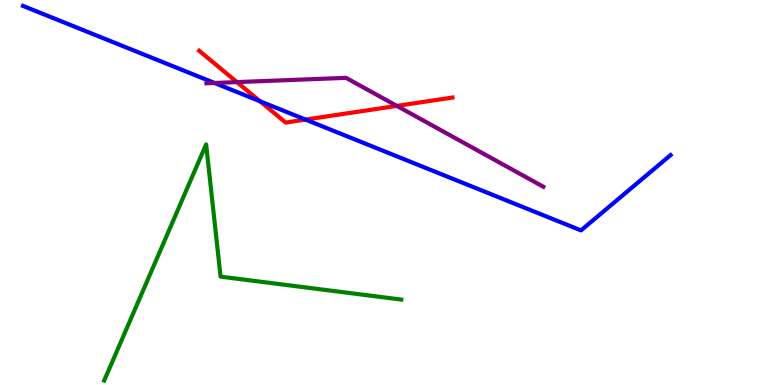[{'lines': ['blue', 'red'], 'intersections': [{'x': 3.35, 'y': 7.37}, {'x': 3.94, 'y': 6.89}]}, {'lines': ['green', 'red'], 'intersections': []}, {'lines': ['purple', 'red'], 'intersections': [{'x': 3.06, 'y': 7.87}, {'x': 5.12, 'y': 7.25}]}, {'lines': ['blue', 'green'], 'intersections': []}, {'lines': ['blue', 'purple'], 'intersections': [{'x': 2.77, 'y': 7.84}]}, {'lines': ['green', 'purple'], 'intersections': []}]